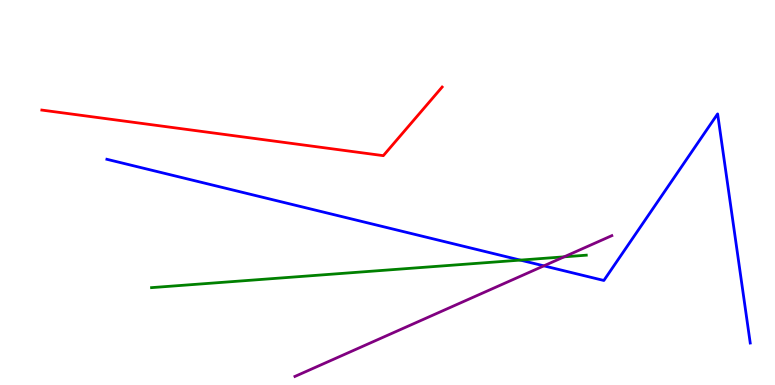[{'lines': ['blue', 'red'], 'intersections': []}, {'lines': ['green', 'red'], 'intersections': []}, {'lines': ['purple', 'red'], 'intersections': []}, {'lines': ['blue', 'green'], 'intersections': [{'x': 6.71, 'y': 3.24}]}, {'lines': ['blue', 'purple'], 'intersections': [{'x': 7.02, 'y': 3.09}]}, {'lines': ['green', 'purple'], 'intersections': [{'x': 7.28, 'y': 3.33}]}]